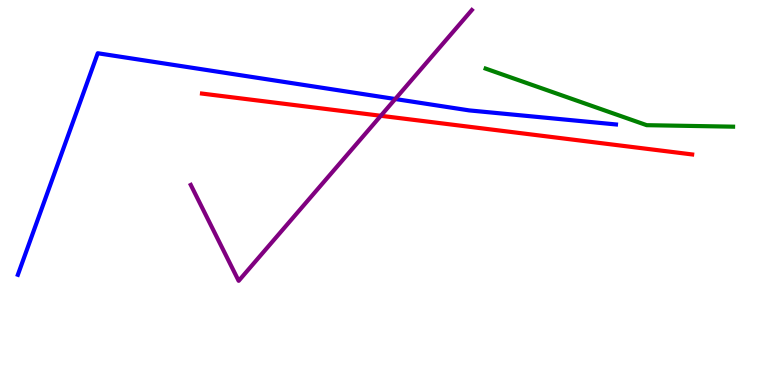[{'lines': ['blue', 'red'], 'intersections': []}, {'lines': ['green', 'red'], 'intersections': []}, {'lines': ['purple', 'red'], 'intersections': [{'x': 4.91, 'y': 6.99}]}, {'lines': ['blue', 'green'], 'intersections': []}, {'lines': ['blue', 'purple'], 'intersections': [{'x': 5.1, 'y': 7.43}]}, {'lines': ['green', 'purple'], 'intersections': []}]